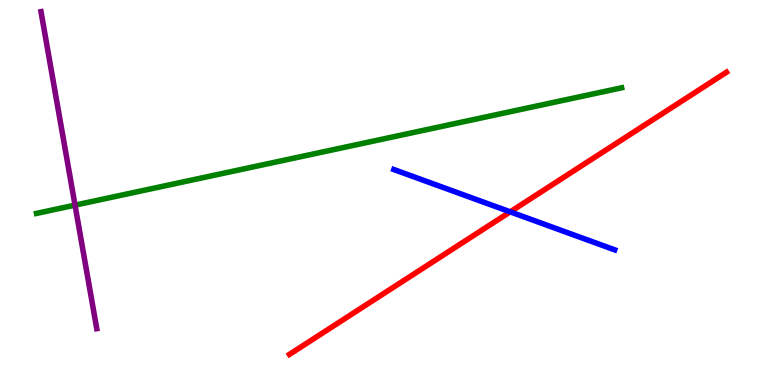[{'lines': ['blue', 'red'], 'intersections': [{'x': 6.58, 'y': 4.5}]}, {'lines': ['green', 'red'], 'intersections': []}, {'lines': ['purple', 'red'], 'intersections': []}, {'lines': ['blue', 'green'], 'intersections': []}, {'lines': ['blue', 'purple'], 'intersections': []}, {'lines': ['green', 'purple'], 'intersections': [{'x': 0.968, 'y': 4.67}]}]